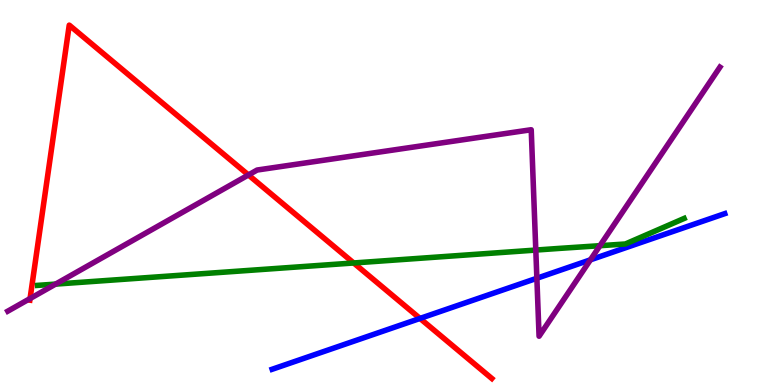[{'lines': ['blue', 'red'], 'intersections': [{'x': 5.42, 'y': 1.73}]}, {'lines': ['green', 'red'], 'intersections': [{'x': 4.56, 'y': 3.17}]}, {'lines': ['purple', 'red'], 'intersections': [{'x': 0.388, 'y': 2.25}, {'x': 3.21, 'y': 5.46}]}, {'lines': ['blue', 'green'], 'intersections': []}, {'lines': ['blue', 'purple'], 'intersections': [{'x': 6.93, 'y': 2.77}, {'x': 7.62, 'y': 3.25}]}, {'lines': ['green', 'purple'], 'intersections': [{'x': 0.717, 'y': 2.62}, {'x': 6.91, 'y': 3.5}, {'x': 7.74, 'y': 3.62}]}]